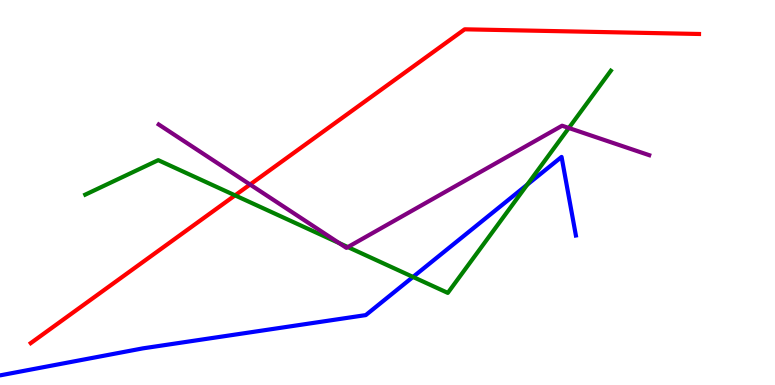[{'lines': ['blue', 'red'], 'intersections': []}, {'lines': ['green', 'red'], 'intersections': [{'x': 3.03, 'y': 4.93}]}, {'lines': ['purple', 'red'], 'intersections': [{'x': 3.23, 'y': 5.21}]}, {'lines': ['blue', 'green'], 'intersections': [{'x': 5.33, 'y': 2.81}, {'x': 6.8, 'y': 5.2}]}, {'lines': ['blue', 'purple'], 'intersections': []}, {'lines': ['green', 'purple'], 'intersections': [{'x': 4.38, 'y': 3.69}, {'x': 4.49, 'y': 3.58}, {'x': 7.34, 'y': 6.68}]}]